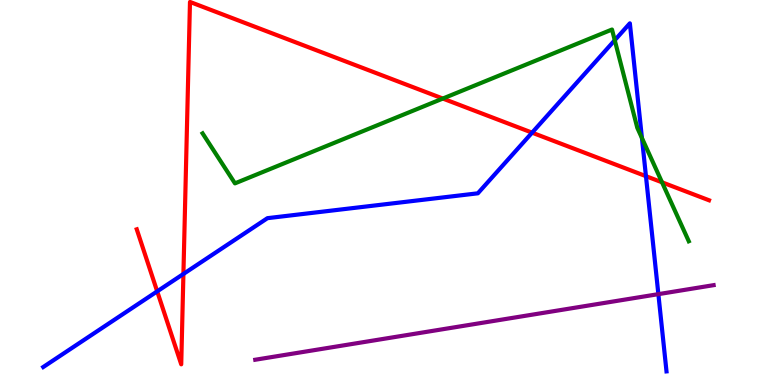[{'lines': ['blue', 'red'], 'intersections': [{'x': 2.03, 'y': 2.43}, {'x': 2.37, 'y': 2.88}, {'x': 6.87, 'y': 6.55}, {'x': 8.33, 'y': 5.42}]}, {'lines': ['green', 'red'], 'intersections': [{'x': 5.71, 'y': 7.44}, {'x': 8.54, 'y': 5.26}]}, {'lines': ['purple', 'red'], 'intersections': []}, {'lines': ['blue', 'green'], 'intersections': [{'x': 7.93, 'y': 8.96}, {'x': 8.28, 'y': 6.41}]}, {'lines': ['blue', 'purple'], 'intersections': [{'x': 8.5, 'y': 2.36}]}, {'lines': ['green', 'purple'], 'intersections': []}]